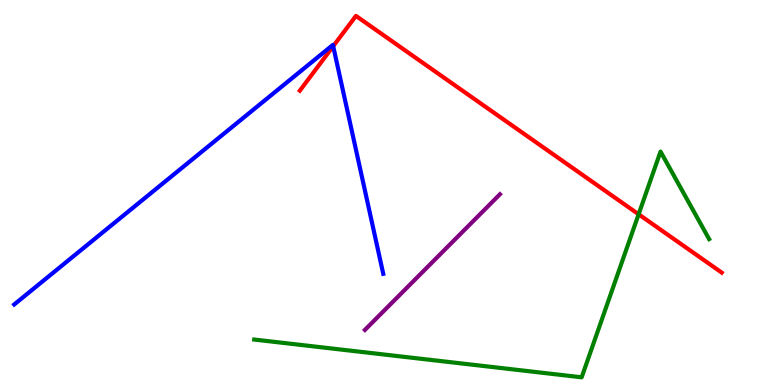[{'lines': ['blue', 'red'], 'intersections': [{'x': 4.3, 'y': 8.8}]}, {'lines': ['green', 'red'], 'intersections': [{'x': 8.24, 'y': 4.43}]}, {'lines': ['purple', 'red'], 'intersections': []}, {'lines': ['blue', 'green'], 'intersections': []}, {'lines': ['blue', 'purple'], 'intersections': []}, {'lines': ['green', 'purple'], 'intersections': []}]